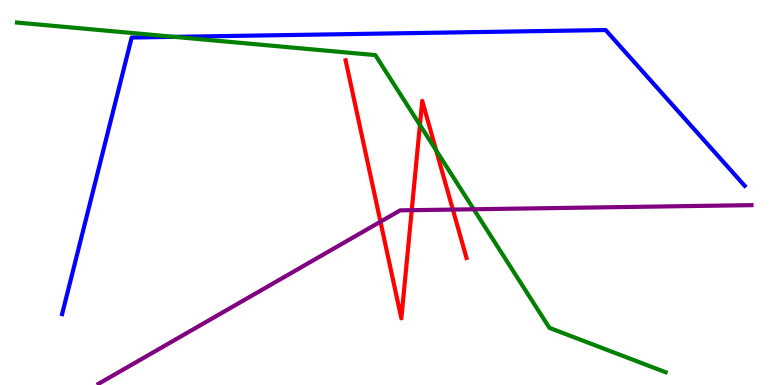[{'lines': ['blue', 'red'], 'intersections': []}, {'lines': ['green', 'red'], 'intersections': [{'x': 5.42, 'y': 6.75}, {'x': 5.63, 'y': 6.09}]}, {'lines': ['purple', 'red'], 'intersections': [{'x': 4.91, 'y': 4.24}, {'x': 5.31, 'y': 4.54}, {'x': 5.84, 'y': 4.56}]}, {'lines': ['blue', 'green'], 'intersections': [{'x': 2.25, 'y': 9.04}]}, {'lines': ['blue', 'purple'], 'intersections': []}, {'lines': ['green', 'purple'], 'intersections': [{'x': 6.11, 'y': 4.56}]}]